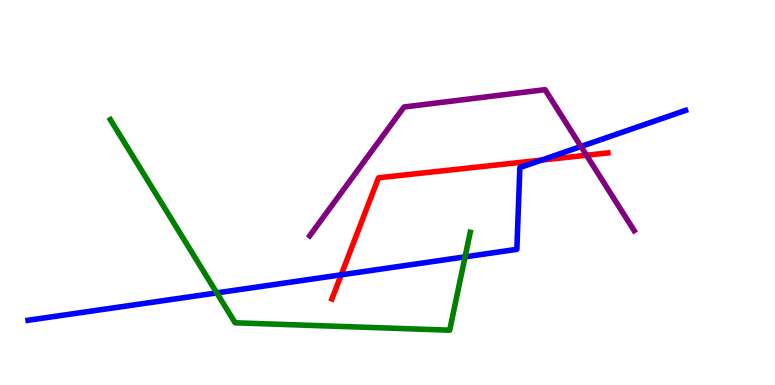[{'lines': ['blue', 'red'], 'intersections': [{'x': 4.4, 'y': 2.86}, {'x': 6.99, 'y': 5.84}]}, {'lines': ['green', 'red'], 'intersections': []}, {'lines': ['purple', 'red'], 'intersections': [{'x': 7.57, 'y': 5.97}]}, {'lines': ['blue', 'green'], 'intersections': [{'x': 2.8, 'y': 2.39}, {'x': 6.0, 'y': 3.33}]}, {'lines': ['blue', 'purple'], 'intersections': [{'x': 7.5, 'y': 6.2}]}, {'lines': ['green', 'purple'], 'intersections': []}]